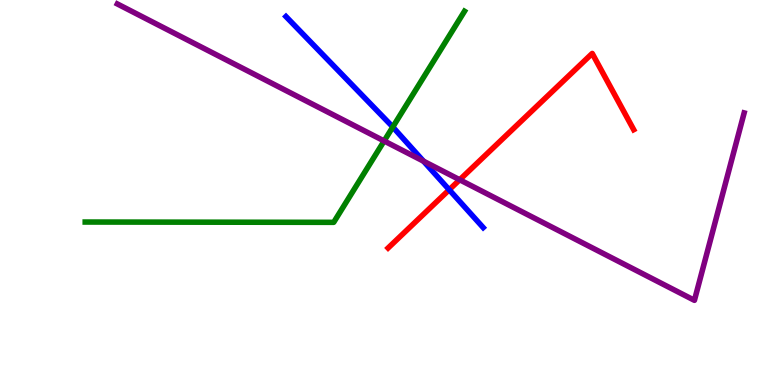[{'lines': ['blue', 'red'], 'intersections': [{'x': 5.8, 'y': 5.07}]}, {'lines': ['green', 'red'], 'intersections': []}, {'lines': ['purple', 'red'], 'intersections': [{'x': 5.93, 'y': 5.33}]}, {'lines': ['blue', 'green'], 'intersections': [{'x': 5.07, 'y': 6.7}]}, {'lines': ['blue', 'purple'], 'intersections': [{'x': 5.46, 'y': 5.81}]}, {'lines': ['green', 'purple'], 'intersections': [{'x': 4.96, 'y': 6.34}]}]